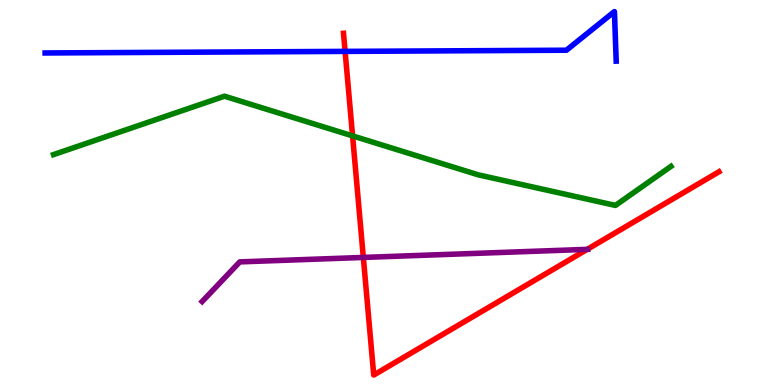[{'lines': ['blue', 'red'], 'intersections': [{'x': 4.45, 'y': 8.67}]}, {'lines': ['green', 'red'], 'intersections': [{'x': 4.55, 'y': 6.47}]}, {'lines': ['purple', 'red'], 'intersections': [{'x': 4.69, 'y': 3.31}, {'x': 7.58, 'y': 3.52}]}, {'lines': ['blue', 'green'], 'intersections': []}, {'lines': ['blue', 'purple'], 'intersections': []}, {'lines': ['green', 'purple'], 'intersections': []}]